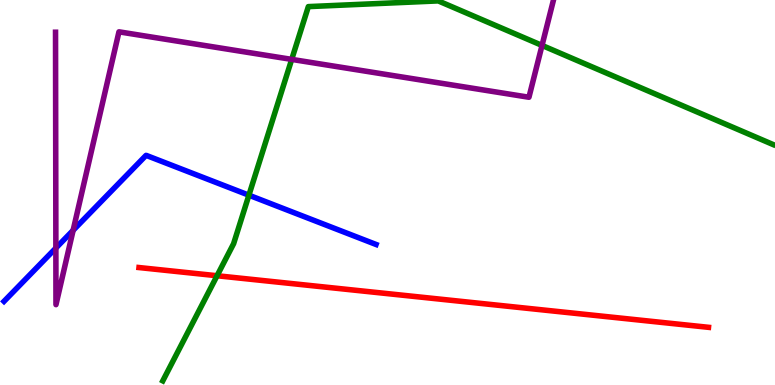[{'lines': ['blue', 'red'], 'intersections': []}, {'lines': ['green', 'red'], 'intersections': [{'x': 2.8, 'y': 2.84}]}, {'lines': ['purple', 'red'], 'intersections': []}, {'lines': ['blue', 'green'], 'intersections': [{'x': 3.21, 'y': 4.93}]}, {'lines': ['blue', 'purple'], 'intersections': [{'x': 0.721, 'y': 3.56}, {'x': 0.944, 'y': 4.02}]}, {'lines': ['green', 'purple'], 'intersections': [{'x': 3.76, 'y': 8.46}, {'x': 6.99, 'y': 8.82}]}]